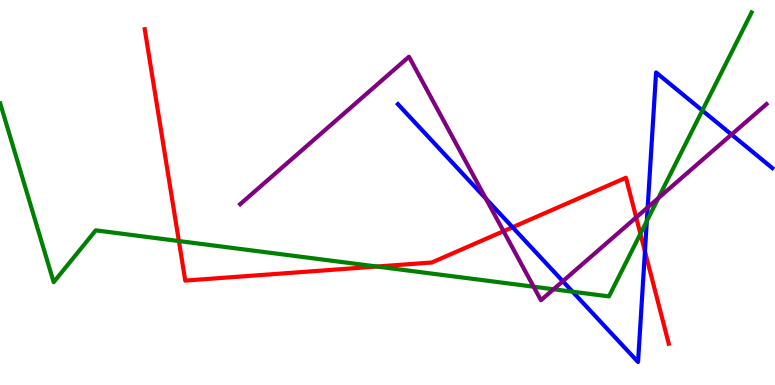[{'lines': ['blue', 'red'], 'intersections': [{'x': 6.61, 'y': 4.1}, {'x': 8.32, 'y': 3.47}]}, {'lines': ['green', 'red'], 'intersections': [{'x': 2.31, 'y': 3.74}, {'x': 4.86, 'y': 3.08}, {'x': 8.26, 'y': 3.93}]}, {'lines': ['purple', 'red'], 'intersections': [{'x': 6.5, 'y': 4.0}, {'x': 8.21, 'y': 4.35}]}, {'lines': ['blue', 'green'], 'intersections': [{'x': 7.39, 'y': 2.42}, {'x': 8.35, 'y': 4.26}, {'x': 9.06, 'y': 7.13}]}, {'lines': ['blue', 'purple'], 'intersections': [{'x': 6.27, 'y': 4.84}, {'x': 7.26, 'y': 2.7}, {'x': 8.36, 'y': 4.61}, {'x': 9.44, 'y': 6.51}]}, {'lines': ['green', 'purple'], 'intersections': [{'x': 6.89, 'y': 2.55}, {'x': 7.14, 'y': 2.49}, {'x': 8.49, 'y': 4.85}]}]